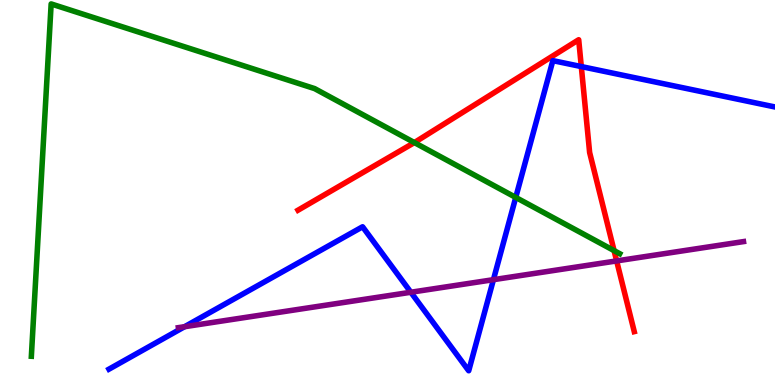[{'lines': ['blue', 'red'], 'intersections': [{'x': 7.5, 'y': 8.27}]}, {'lines': ['green', 'red'], 'intersections': [{'x': 5.35, 'y': 6.3}, {'x': 7.92, 'y': 3.49}]}, {'lines': ['purple', 'red'], 'intersections': [{'x': 7.96, 'y': 3.22}]}, {'lines': ['blue', 'green'], 'intersections': [{'x': 6.65, 'y': 4.87}]}, {'lines': ['blue', 'purple'], 'intersections': [{'x': 2.38, 'y': 1.51}, {'x': 5.3, 'y': 2.41}, {'x': 6.37, 'y': 2.74}]}, {'lines': ['green', 'purple'], 'intersections': []}]